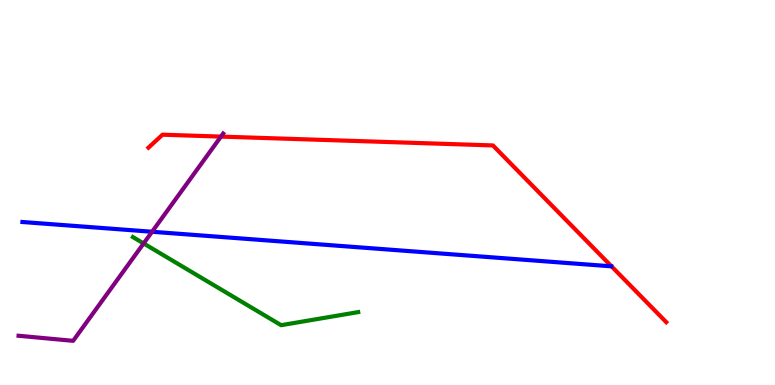[{'lines': ['blue', 'red'], 'intersections': []}, {'lines': ['green', 'red'], 'intersections': []}, {'lines': ['purple', 'red'], 'intersections': [{'x': 2.85, 'y': 6.45}]}, {'lines': ['blue', 'green'], 'intersections': []}, {'lines': ['blue', 'purple'], 'intersections': [{'x': 1.96, 'y': 3.98}]}, {'lines': ['green', 'purple'], 'intersections': [{'x': 1.85, 'y': 3.68}]}]